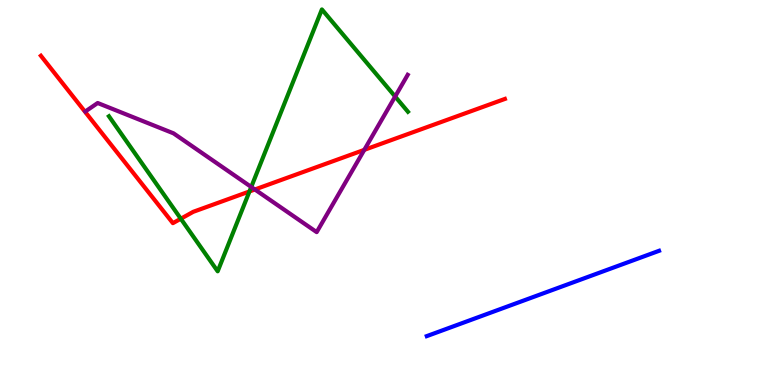[{'lines': ['blue', 'red'], 'intersections': []}, {'lines': ['green', 'red'], 'intersections': [{'x': 2.33, 'y': 4.32}, {'x': 3.22, 'y': 5.03}]}, {'lines': ['purple', 'red'], 'intersections': [{'x': 3.29, 'y': 5.08}, {'x': 4.7, 'y': 6.11}]}, {'lines': ['blue', 'green'], 'intersections': []}, {'lines': ['blue', 'purple'], 'intersections': []}, {'lines': ['green', 'purple'], 'intersections': [{'x': 3.24, 'y': 5.14}, {'x': 5.1, 'y': 7.49}]}]